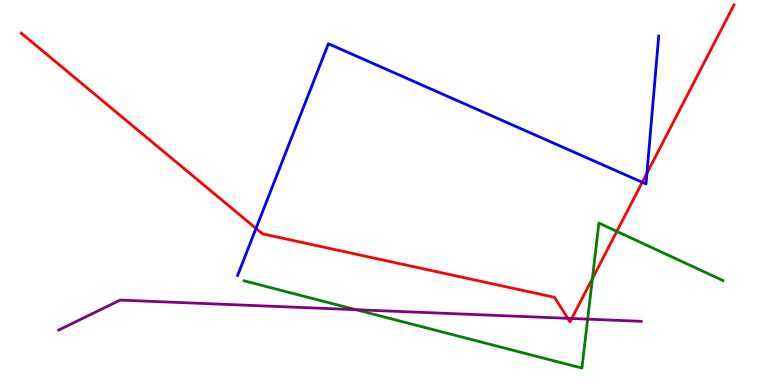[{'lines': ['blue', 'red'], 'intersections': [{'x': 3.3, 'y': 4.07}, {'x': 8.29, 'y': 5.27}, {'x': 8.35, 'y': 5.5}]}, {'lines': ['green', 'red'], 'intersections': [{'x': 7.64, 'y': 2.76}, {'x': 7.96, 'y': 3.99}]}, {'lines': ['purple', 'red'], 'intersections': [{'x': 7.33, 'y': 1.73}, {'x': 7.38, 'y': 1.73}]}, {'lines': ['blue', 'green'], 'intersections': []}, {'lines': ['blue', 'purple'], 'intersections': []}, {'lines': ['green', 'purple'], 'intersections': [{'x': 4.59, 'y': 1.96}, {'x': 7.58, 'y': 1.71}]}]